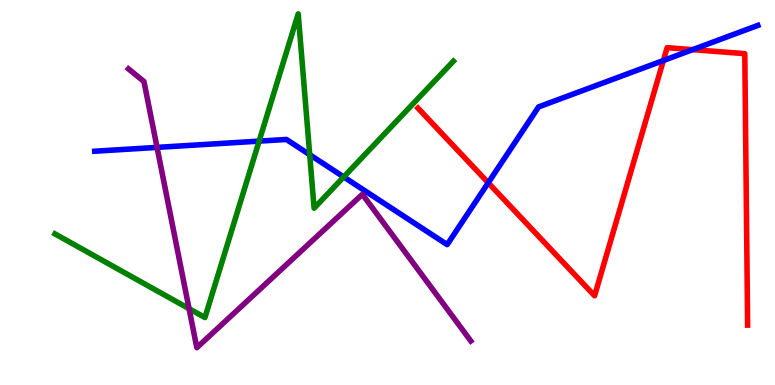[{'lines': ['blue', 'red'], 'intersections': [{'x': 6.3, 'y': 5.25}, {'x': 8.56, 'y': 8.43}, {'x': 8.94, 'y': 8.71}]}, {'lines': ['green', 'red'], 'intersections': []}, {'lines': ['purple', 'red'], 'intersections': []}, {'lines': ['blue', 'green'], 'intersections': [{'x': 3.34, 'y': 6.33}, {'x': 4.0, 'y': 5.98}, {'x': 4.44, 'y': 5.4}]}, {'lines': ['blue', 'purple'], 'intersections': [{'x': 2.03, 'y': 6.17}]}, {'lines': ['green', 'purple'], 'intersections': [{'x': 2.44, 'y': 1.98}]}]